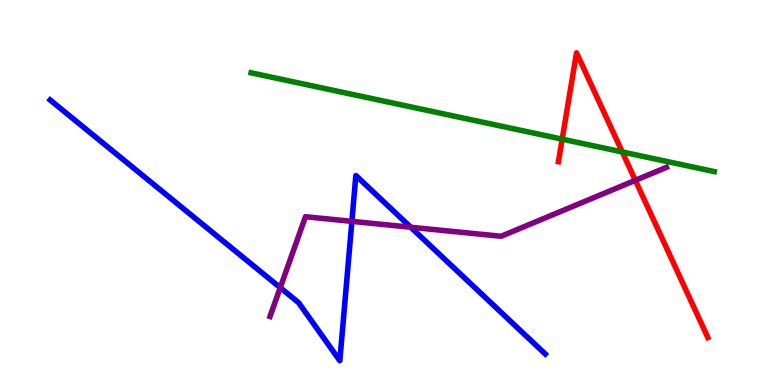[{'lines': ['blue', 'red'], 'intersections': []}, {'lines': ['green', 'red'], 'intersections': [{'x': 7.25, 'y': 6.39}, {'x': 8.03, 'y': 6.05}]}, {'lines': ['purple', 'red'], 'intersections': [{'x': 8.2, 'y': 5.32}]}, {'lines': ['blue', 'green'], 'intersections': []}, {'lines': ['blue', 'purple'], 'intersections': [{'x': 3.62, 'y': 2.53}, {'x': 4.54, 'y': 4.25}, {'x': 5.3, 'y': 4.1}]}, {'lines': ['green', 'purple'], 'intersections': []}]